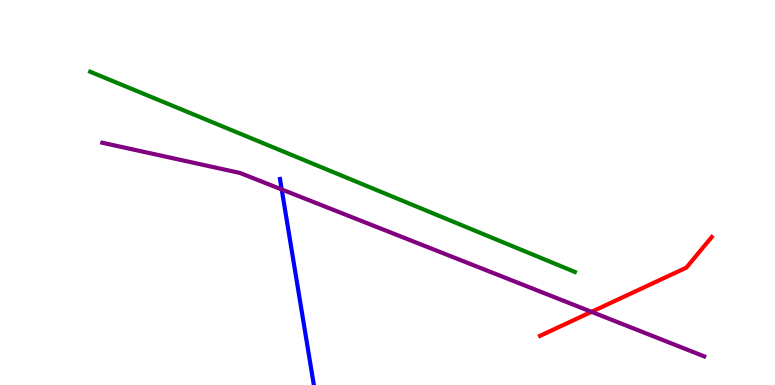[{'lines': ['blue', 'red'], 'intersections': []}, {'lines': ['green', 'red'], 'intersections': []}, {'lines': ['purple', 'red'], 'intersections': [{'x': 7.63, 'y': 1.9}]}, {'lines': ['blue', 'green'], 'intersections': []}, {'lines': ['blue', 'purple'], 'intersections': [{'x': 3.63, 'y': 5.08}]}, {'lines': ['green', 'purple'], 'intersections': []}]